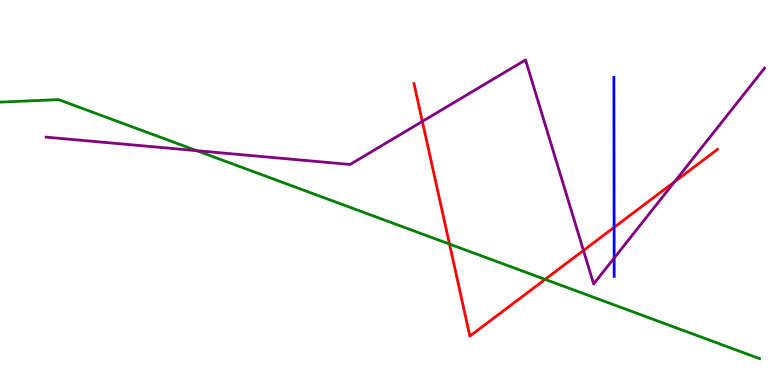[{'lines': ['blue', 'red'], 'intersections': [{'x': 7.92, 'y': 4.09}]}, {'lines': ['green', 'red'], 'intersections': [{'x': 5.8, 'y': 3.66}, {'x': 7.03, 'y': 2.74}]}, {'lines': ['purple', 'red'], 'intersections': [{'x': 5.45, 'y': 6.85}, {'x': 7.53, 'y': 3.49}, {'x': 8.7, 'y': 5.28}]}, {'lines': ['blue', 'green'], 'intersections': []}, {'lines': ['blue', 'purple'], 'intersections': [{'x': 7.92, 'y': 3.3}]}, {'lines': ['green', 'purple'], 'intersections': [{'x': 2.54, 'y': 6.09}]}]